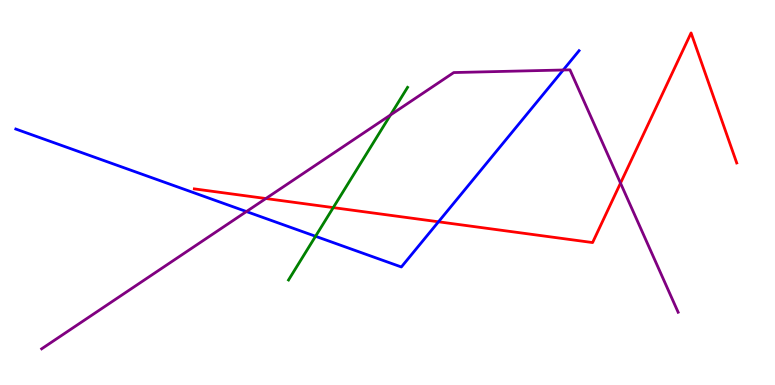[{'lines': ['blue', 'red'], 'intersections': [{'x': 5.66, 'y': 4.24}]}, {'lines': ['green', 'red'], 'intersections': [{'x': 4.3, 'y': 4.61}]}, {'lines': ['purple', 'red'], 'intersections': [{'x': 3.43, 'y': 4.84}, {'x': 8.01, 'y': 5.24}]}, {'lines': ['blue', 'green'], 'intersections': [{'x': 4.07, 'y': 3.86}]}, {'lines': ['blue', 'purple'], 'intersections': [{'x': 3.18, 'y': 4.51}, {'x': 7.27, 'y': 8.18}]}, {'lines': ['green', 'purple'], 'intersections': [{'x': 5.04, 'y': 7.01}]}]